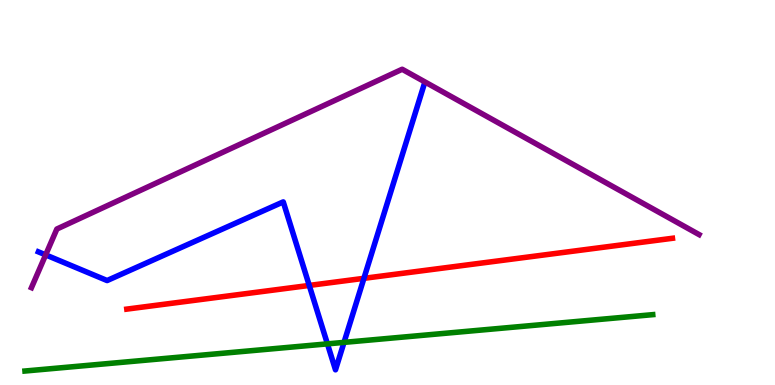[{'lines': ['blue', 'red'], 'intersections': [{'x': 3.99, 'y': 2.59}, {'x': 4.7, 'y': 2.77}]}, {'lines': ['green', 'red'], 'intersections': []}, {'lines': ['purple', 'red'], 'intersections': []}, {'lines': ['blue', 'green'], 'intersections': [{'x': 4.22, 'y': 1.07}, {'x': 4.44, 'y': 1.11}]}, {'lines': ['blue', 'purple'], 'intersections': [{'x': 0.589, 'y': 3.38}]}, {'lines': ['green', 'purple'], 'intersections': []}]